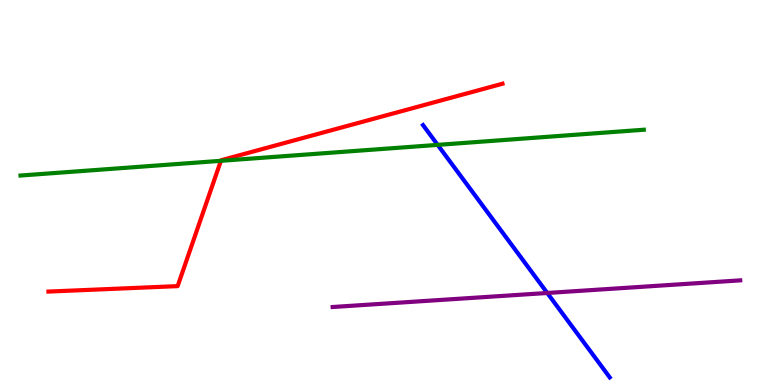[{'lines': ['blue', 'red'], 'intersections': []}, {'lines': ['green', 'red'], 'intersections': [{'x': 2.85, 'y': 5.82}]}, {'lines': ['purple', 'red'], 'intersections': []}, {'lines': ['blue', 'green'], 'intersections': [{'x': 5.65, 'y': 6.24}]}, {'lines': ['blue', 'purple'], 'intersections': [{'x': 7.06, 'y': 2.39}]}, {'lines': ['green', 'purple'], 'intersections': []}]